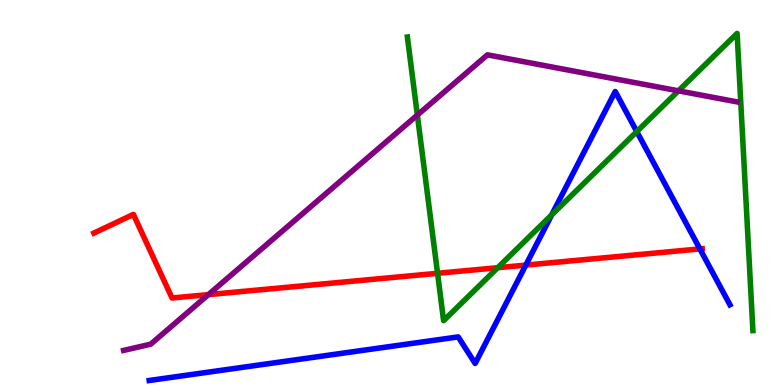[{'lines': ['blue', 'red'], 'intersections': [{'x': 6.78, 'y': 3.11}, {'x': 9.03, 'y': 3.53}]}, {'lines': ['green', 'red'], 'intersections': [{'x': 5.65, 'y': 2.9}, {'x': 6.42, 'y': 3.05}]}, {'lines': ['purple', 'red'], 'intersections': [{'x': 2.69, 'y': 2.35}]}, {'lines': ['blue', 'green'], 'intersections': [{'x': 7.12, 'y': 4.42}, {'x': 8.22, 'y': 6.58}]}, {'lines': ['blue', 'purple'], 'intersections': []}, {'lines': ['green', 'purple'], 'intersections': [{'x': 5.39, 'y': 7.01}, {'x': 8.75, 'y': 7.64}]}]